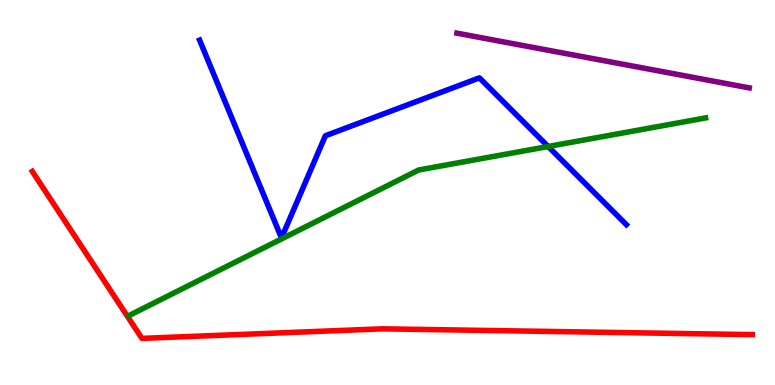[{'lines': ['blue', 'red'], 'intersections': []}, {'lines': ['green', 'red'], 'intersections': []}, {'lines': ['purple', 'red'], 'intersections': []}, {'lines': ['blue', 'green'], 'intersections': [{'x': 7.07, 'y': 6.19}]}, {'lines': ['blue', 'purple'], 'intersections': []}, {'lines': ['green', 'purple'], 'intersections': []}]